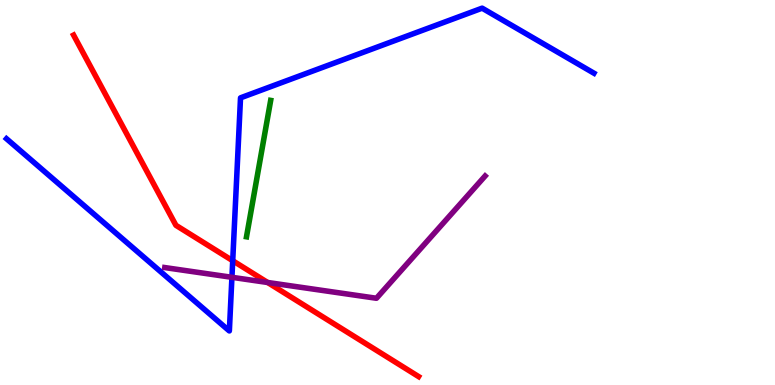[{'lines': ['blue', 'red'], 'intersections': [{'x': 3.0, 'y': 3.23}]}, {'lines': ['green', 'red'], 'intersections': []}, {'lines': ['purple', 'red'], 'intersections': [{'x': 3.45, 'y': 2.66}]}, {'lines': ['blue', 'green'], 'intersections': []}, {'lines': ['blue', 'purple'], 'intersections': [{'x': 2.99, 'y': 2.8}]}, {'lines': ['green', 'purple'], 'intersections': []}]